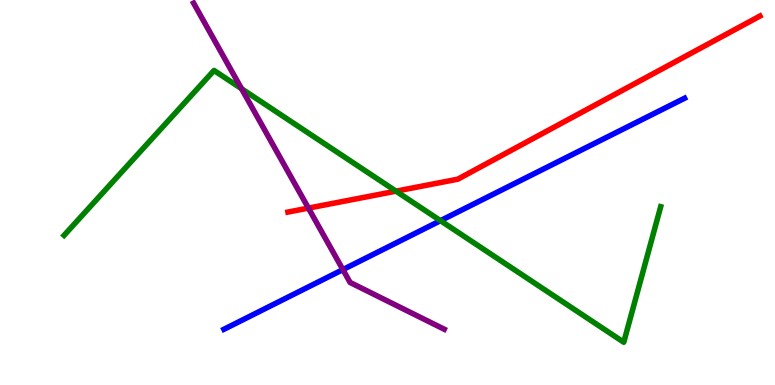[{'lines': ['blue', 'red'], 'intersections': []}, {'lines': ['green', 'red'], 'intersections': [{'x': 5.11, 'y': 5.03}]}, {'lines': ['purple', 'red'], 'intersections': [{'x': 3.98, 'y': 4.59}]}, {'lines': ['blue', 'green'], 'intersections': [{'x': 5.68, 'y': 4.27}]}, {'lines': ['blue', 'purple'], 'intersections': [{'x': 4.42, 'y': 3.0}]}, {'lines': ['green', 'purple'], 'intersections': [{'x': 3.12, 'y': 7.7}]}]